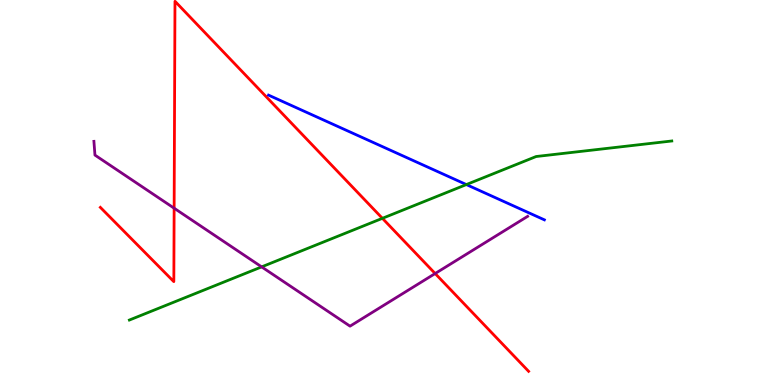[{'lines': ['blue', 'red'], 'intersections': []}, {'lines': ['green', 'red'], 'intersections': [{'x': 4.93, 'y': 4.33}]}, {'lines': ['purple', 'red'], 'intersections': [{'x': 2.25, 'y': 4.59}, {'x': 5.61, 'y': 2.9}]}, {'lines': ['blue', 'green'], 'intersections': [{'x': 6.02, 'y': 5.21}]}, {'lines': ['blue', 'purple'], 'intersections': []}, {'lines': ['green', 'purple'], 'intersections': [{'x': 3.38, 'y': 3.07}]}]